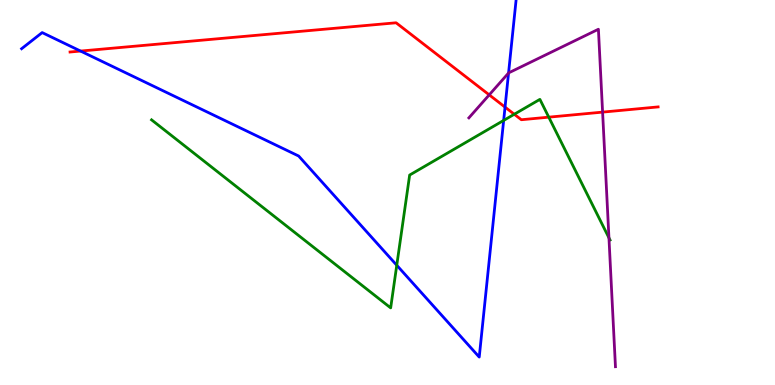[{'lines': ['blue', 'red'], 'intersections': [{'x': 1.04, 'y': 8.67}, {'x': 6.52, 'y': 7.22}]}, {'lines': ['green', 'red'], 'intersections': [{'x': 6.64, 'y': 7.03}, {'x': 7.08, 'y': 6.96}]}, {'lines': ['purple', 'red'], 'intersections': [{'x': 6.31, 'y': 7.54}, {'x': 7.78, 'y': 7.09}]}, {'lines': ['blue', 'green'], 'intersections': [{'x': 5.12, 'y': 3.11}, {'x': 6.5, 'y': 6.87}]}, {'lines': ['blue', 'purple'], 'intersections': [{'x': 6.56, 'y': 8.1}]}, {'lines': ['green', 'purple'], 'intersections': [{'x': 7.86, 'y': 3.82}]}]